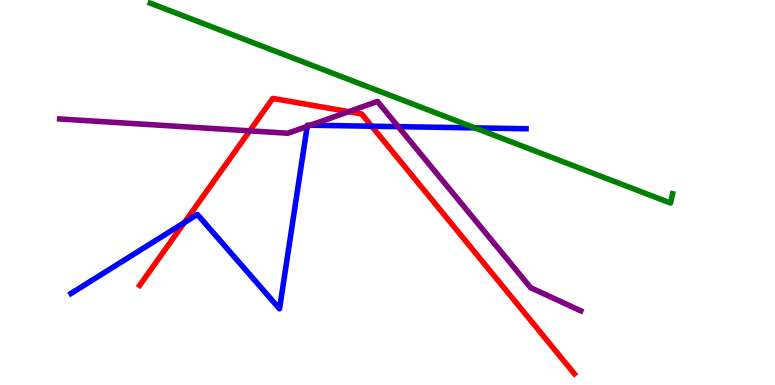[{'lines': ['blue', 'red'], 'intersections': [{'x': 2.38, 'y': 4.22}, {'x': 4.8, 'y': 6.72}]}, {'lines': ['green', 'red'], 'intersections': []}, {'lines': ['purple', 'red'], 'intersections': [{'x': 3.22, 'y': 6.6}, {'x': 4.5, 'y': 7.1}]}, {'lines': ['blue', 'green'], 'intersections': [{'x': 6.13, 'y': 6.68}]}, {'lines': ['blue', 'purple'], 'intersections': [{'x': 3.96, 'y': 6.72}, {'x': 4.01, 'y': 6.75}, {'x': 5.14, 'y': 6.71}]}, {'lines': ['green', 'purple'], 'intersections': []}]